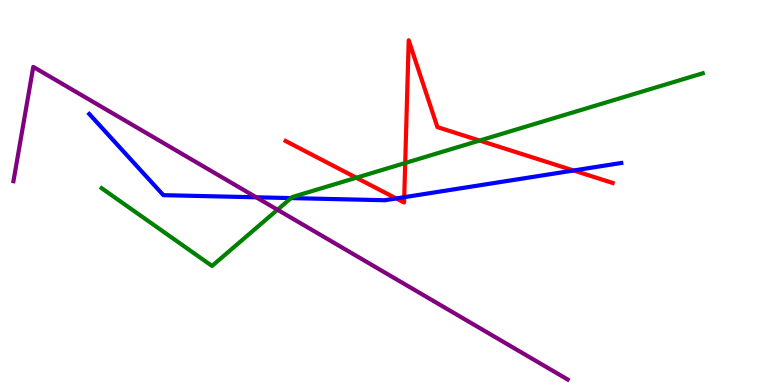[{'lines': ['blue', 'red'], 'intersections': [{'x': 5.11, 'y': 4.85}, {'x': 5.22, 'y': 4.88}, {'x': 7.4, 'y': 5.57}]}, {'lines': ['green', 'red'], 'intersections': [{'x': 4.6, 'y': 5.38}, {'x': 5.23, 'y': 5.77}, {'x': 6.19, 'y': 6.35}]}, {'lines': ['purple', 'red'], 'intersections': []}, {'lines': ['blue', 'green'], 'intersections': [{'x': 3.76, 'y': 4.85}]}, {'lines': ['blue', 'purple'], 'intersections': [{'x': 3.31, 'y': 4.88}]}, {'lines': ['green', 'purple'], 'intersections': [{'x': 3.58, 'y': 4.55}]}]